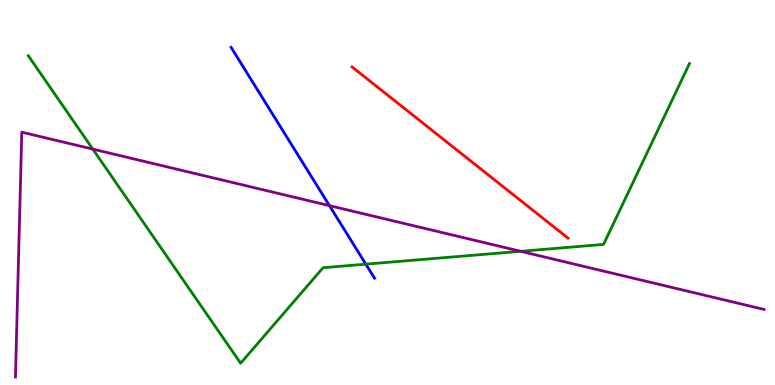[{'lines': ['blue', 'red'], 'intersections': []}, {'lines': ['green', 'red'], 'intersections': []}, {'lines': ['purple', 'red'], 'intersections': []}, {'lines': ['blue', 'green'], 'intersections': [{'x': 4.72, 'y': 3.14}]}, {'lines': ['blue', 'purple'], 'intersections': [{'x': 4.25, 'y': 4.66}]}, {'lines': ['green', 'purple'], 'intersections': [{'x': 1.2, 'y': 6.13}, {'x': 6.72, 'y': 3.47}]}]